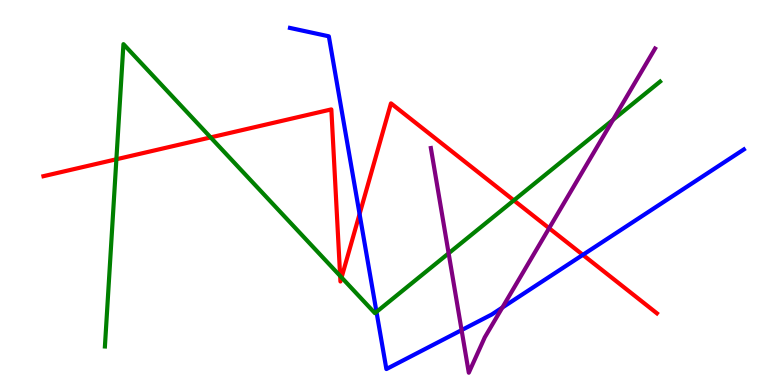[{'lines': ['blue', 'red'], 'intersections': [{'x': 4.64, 'y': 4.44}, {'x': 7.52, 'y': 3.38}]}, {'lines': ['green', 'red'], 'intersections': [{'x': 1.5, 'y': 5.86}, {'x': 2.72, 'y': 6.43}, {'x': 4.39, 'y': 2.83}, {'x': 4.41, 'y': 2.79}, {'x': 6.63, 'y': 4.8}]}, {'lines': ['purple', 'red'], 'intersections': [{'x': 7.09, 'y': 4.07}]}, {'lines': ['blue', 'green'], 'intersections': [{'x': 4.86, 'y': 1.9}]}, {'lines': ['blue', 'purple'], 'intersections': [{'x': 5.96, 'y': 1.43}, {'x': 6.48, 'y': 2.01}]}, {'lines': ['green', 'purple'], 'intersections': [{'x': 5.79, 'y': 3.42}, {'x': 7.91, 'y': 6.89}]}]